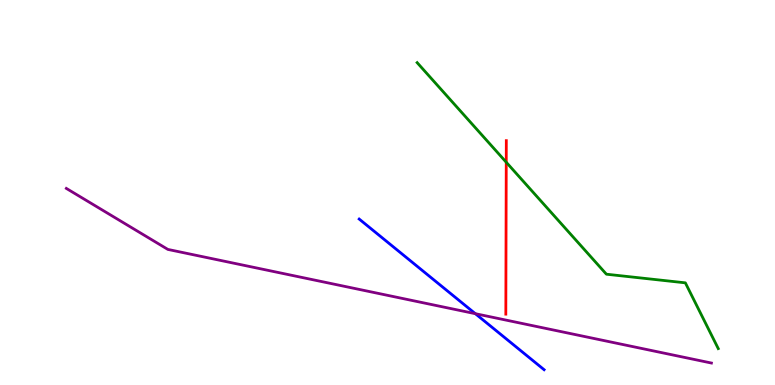[{'lines': ['blue', 'red'], 'intersections': []}, {'lines': ['green', 'red'], 'intersections': [{'x': 6.53, 'y': 5.79}]}, {'lines': ['purple', 'red'], 'intersections': []}, {'lines': ['blue', 'green'], 'intersections': []}, {'lines': ['blue', 'purple'], 'intersections': [{'x': 6.13, 'y': 1.85}]}, {'lines': ['green', 'purple'], 'intersections': []}]